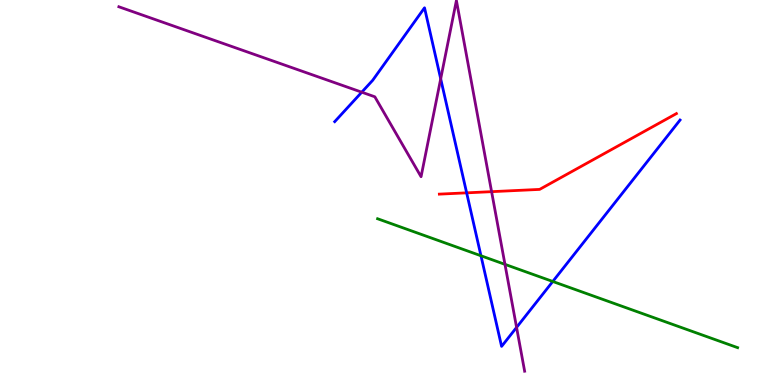[{'lines': ['blue', 'red'], 'intersections': [{'x': 6.02, 'y': 4.99}]}, {'lines': ['green', 'red'], 'intersections': []}, {'lines': ['purple', 'red'], 'intersections': [{'x': 6.34, 'y': 5.02}]}, {'lines': ['blue', 'green'], 'intersections': [{'x': 6.21, 'y': 3.36}, {'x': 7.13, 'y': 2.69}]}, {'lines': ['blue', 'purple'], 'intersections': [{'x': 4.67, 'y': 7.61}, {'x': 5.69, 'y': 7.95}, {'x': 6.67, 'y': 1.5}]}, {'lines': ['green', 'purple'], 'intersections': [{'x': 6.52, 'y': 3.13}]}]